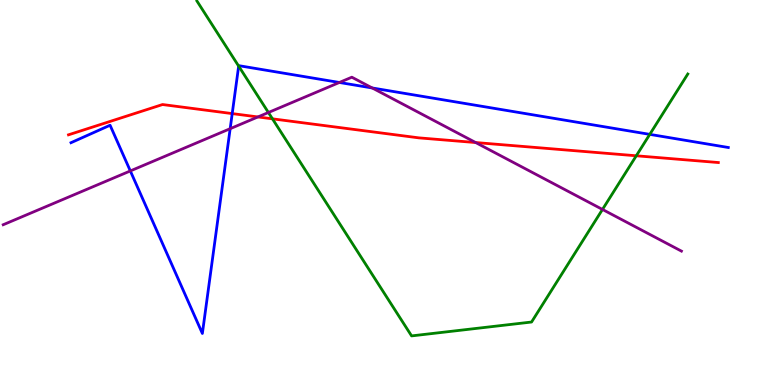[{'lines': ['blue', 'red'], 'intersections': [{'x': 3.0, 'y': 7.05}]}, {'lines': ['green', 'red'], 'intersections': [{'x': 3.52, 'y': 6.91}, {'x': 8.21, 'y': 5.95}]}, {'lines': ['purple', 'red'], 'intersections': [{'x': 3.33, 'y': 6.96}, {'x': 6.14, 'y': 6.3}]}, {'lines': ['blue', 'green'], 'intersections': [{'x': 3.08, 'y': 8.28}, {'x': 8.38, 'y': 6.51}]}, {'lines': ['blue', 'purple'], 'intersections': [{'x': 1.68, 'y': 5.56}, {'x': 2.97, 'y': 6.66}, {'x': 4.38, 'y': 7.86}, {'x': 4.8, 'y': 7.72}]}, {'lines': ['green', 'purple'], 'intersections': [{'x': 3.46, 'y': 7.08}, {'x': 7.77, 'y': 4.56}]}]